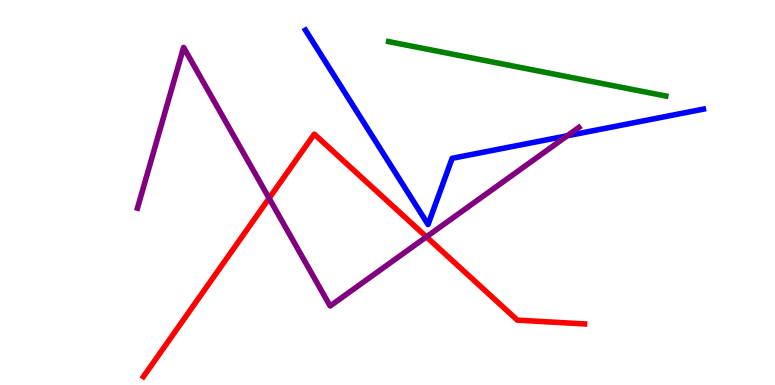[{'lines': ['blue', 'red'], 'intersections': []}, {'lines': ['green', 'red'], 'intersections': []}, {'lines': ['purple', 'red'], 'intersections': [{'x': 3.47, 'y': 4.85}, {'x': 5.5, 'y': 3.85}]}, {'lines': ['blue', 'green'], 'intersections': []}, {'lines': ['blue', 'purple'], 'intersections': [{'x': 7.32, 'y': 6.47}]}, {'lines': ['green', 'purple'], 'intersections': []}]